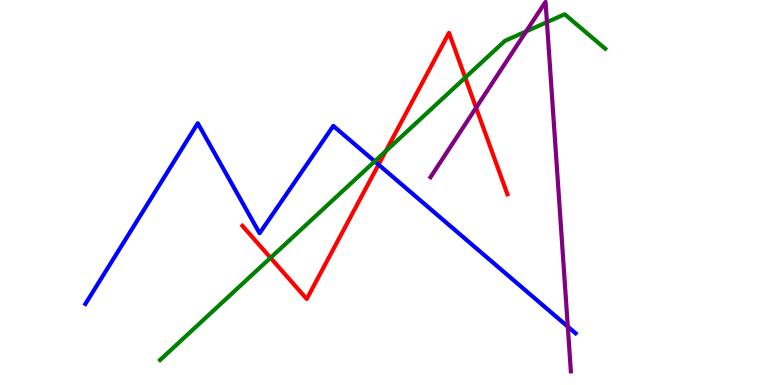[{'lines': ['blue', 'red'], 'intersections': [{'x': 4.88, 'y': 5.72}]}, {'lines': ['green', 'red'], 'intersections': [{'x': 3.49, 'y': 3.3}, {'x': 4.98, 'y': 6.07}, {'x': 6.0, 'y': 7.98}]}, {'lines': ['purple', 'red'], 'intersections': [{'x': 6.14, 'y': 7.2}]}, {'lines': ['blue', 'green'], 'intersections': [{'x': 4.84, 'y': 5.81}]}, {'lines': ['blue', 'purple'], 'intersections': [{'x': 7.33, 'y': 1.52}]}, {'lines': ['green', 'purple'], 'intersections': [{'x': 6.79, 'y': 9.18}, {'x': 7.06, 'y': 9.42}]}]